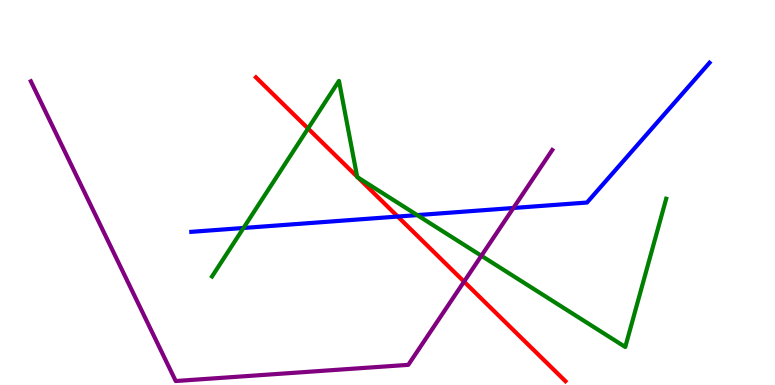[{'lines': ['blue', 'red'], 'intersections': [{'x': 5.13, 'y': 4.38}]}, {'lines': ['green', 'red'], 'intersections': [{'x': 3.97, 'y': 6.66}, {'x': 4.61, 'y': 5.41}, {'x': 4.62, 'y': 5.39}]}, {'lines': ['purple', 'red'], 'intersections': [{'x': 5.99, 'y': 2.68}]}, {'lines': ['blue', 'green'], 'intersections': [{'x': 3.14, 'y': 4.08}, {'x': 5.38, 'y': 4.41}]}, {'lines': ['blue', 'purple'], 'intersections': [{'x': 6.62, 'y': 4.6}]}, {'lines': ['green', 'purple'], 'intersections': [{'x': 6.21, 'y': 3.36}]}]